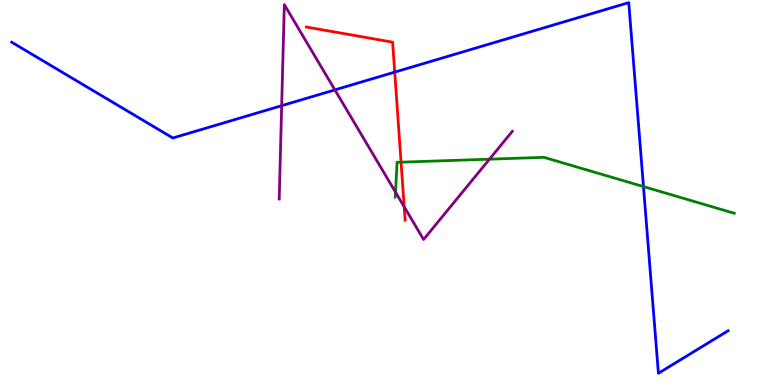[{'lines': ['blue', 'red'], 'intersections': [{'x': 5.09, 'y': 8.13}]}, {'lines': ['green', 'red'], 'intersections': [{'x': 5.18, 'y': 5.79}]}, {'lines': ['purple', 'red'], 'intersections': [{'x': 5.22, 'y': 4.63}]}, {'lines': ['blue', 'green'], 'intersections': [{'x': 8.3, 'y': 5.15}]}, {'lines': ['blue', 'purple'], 'intersections': [{'x': 3.63, 'y': 7.25}, {'x': 4.32, 'y': 7.67}]}, {'lines': ['green', 'purple'], 'intersections': [{'x': 5.1, 'y': 5.01}, {'x': 6.32, 'y': 5.87}]}]